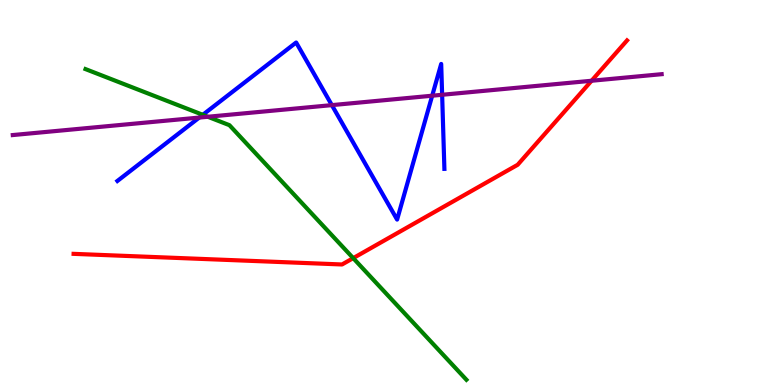[{'lines': ['blue', 'red'], 'intersections': []}, {'lines': ['green', 'red'], 'intersections': [{'x': 4.56, 'y': 3.3}]}, {'lines': ['purple', 'red'], 'intersections': [{'x': 7.63, 'y': 7.9}]}, {'lines': ['blue', 'green'], 'intersections': [{'x': 2.62, 'y': 7.02}]}, {'lines': ['blue', 'purple'], 'intersections': [{'x': 2.57, 'y': 6.95}, {'x': 4.28, 'y': 7.27}, {'x': 5.58, 'y': 7.51}, {'x': 5.71, 'y': 7.54}]}, {'lines': ['green', 'purple'], 'intersections': [{'x': 2.68, 'y': 6.97}]}]